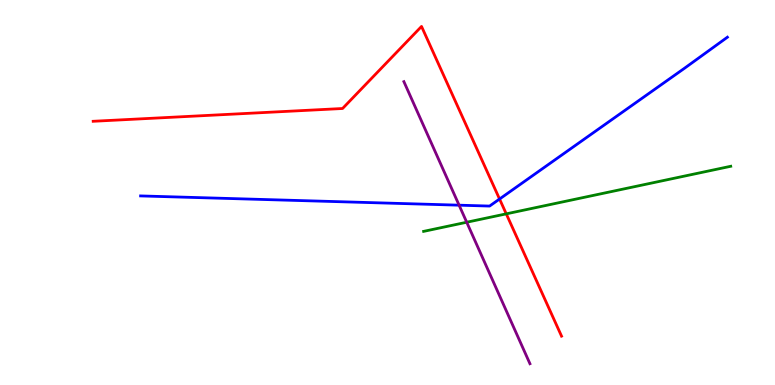[{'lines': ['blue', 'red'], 'intersections': [{'x': 6.45, 'y': 4.83}]}, {'lines': ['green', 'red'], 'intersections': [{'x': 6.53, 'y': 4.45}]}, {'lines': ['purple', 'red'], 'intersections': []}, {'lines': ['blue', 'green'], 'intersections': []}, {'lines': ['blue', 'purple'], 'intersections': [{'x': 5.92, 'y': 4.67}]}, {'lines': ['green', 'purple'], 'intersections': [{'x': 6.02, 'y': 4.23}]}]